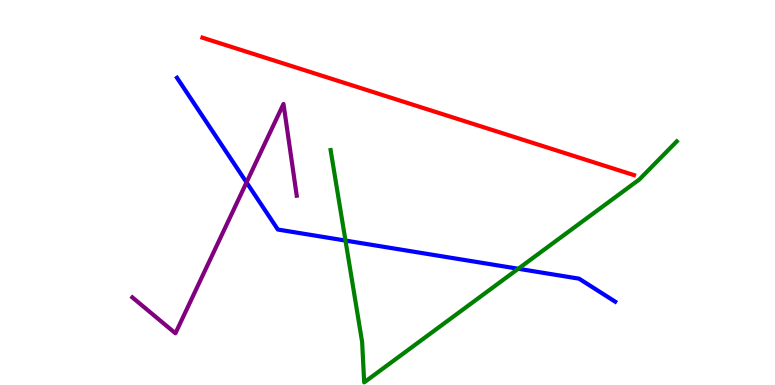[{'lines': ['blue', 'red'], 'intersections': []}, {'lines': ['green', 'red'], 'intersections': []}, {'lines': ['purple', 'red'], 'intersections': []}, {'lines': ['blue', 'green'], 'intersections': [{'x': 4.46, 'y': 3.75}, {'x': 6.69, 'y': 3.02}]}, {'lines': ['blue', 'purple'], 'intersections': [{'x': 3.18, 'y': 5.26}]}, {'lines': ['green', 'purple'], 'intersections': []}]